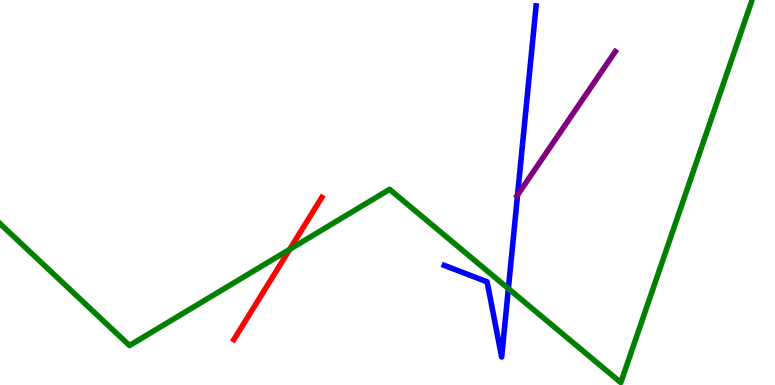[{'lines': ['blue', 'red'], 'intersections': []}, {'lines': ['green', 'red'], 'intersections': [{'x': 3.74, 'y': 3.52}]}, {'lines': ['purple', 'red'], 'intersections': []}, {'lines': ['blue', 'green'], 'intersections': [{'x': 6.56, 'y': 2.5}]}, {'lines': ['blue', 'purple'], 'intersections': [{'x': 6.68, 'y': 4.94}]}, {'lines': ['green', 'purple'], 'intersections': []}]